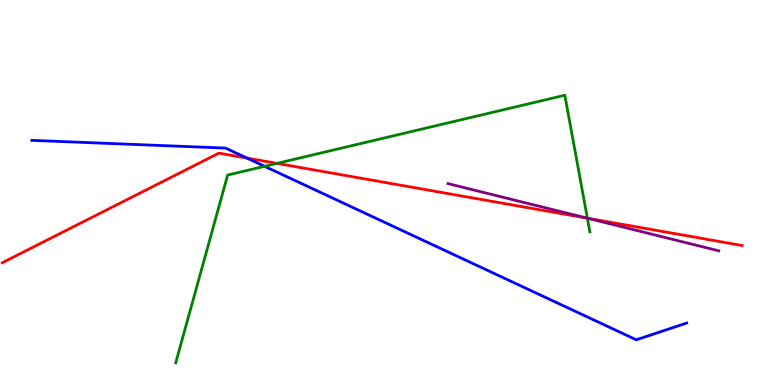[{'lines': ['blue', 'red'], 'intersections': [{'x': 3.19, 'y': 5.89}]}, {'lines': ['green', 'red'], 'intersections': [{'x': 3.57, 'y': 5.76}, {'x': 7.58, 'y': 4.33}]}, {'lines': ['purple', 'red'], 'intersections': [{'x': 7.58, 'y': 4.33}]}, {'lines': ['blue', 'green'], 'intersections': [{'x': 3.41, 'y': 5.68}]}, {'lines': ['blue', 'purple'], 'intersections': []}, {'lines': ['green', 'purple'], 'intersections': [{'x': 7.58, 'y': 4.33}]}]